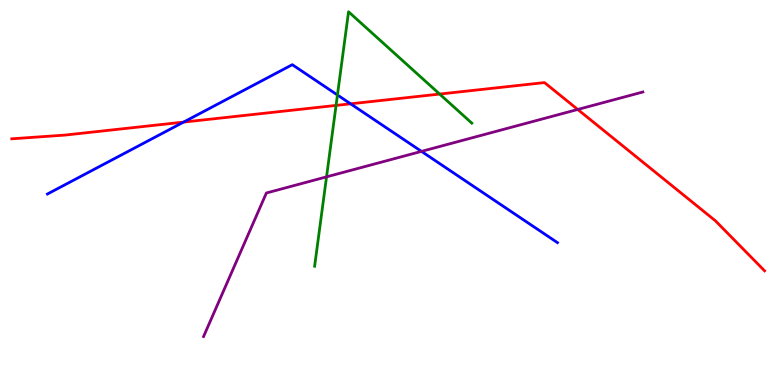[{'lines': ['blue', 'red'], 'intersections': [{'x': 2.37, 'y': 6.83}, {'x': 4.52, 'y': 7.3}]}, {'lines': ['green', 'red'], 'intersections': [{'x': 4.34, 'y': 7.26}, {'x': 5.67, 'y': 7.56}]}, {'lines': ['purple', 'red'], 'intersections': [{'x': 7.45, 'y': 7.16}]}, {'lines': ['blue', 'green'], 'intersections': [{'x': 4.35, 'y': 7.53}]}, {'lines': ['blue', 'purple'], 'intersections': [{'x': 5.44, 'y': 6.07}]}, {'lines': ['green', 'purple'], 'intersections': [{'x': 4.21, 'y': 5.41}]}]